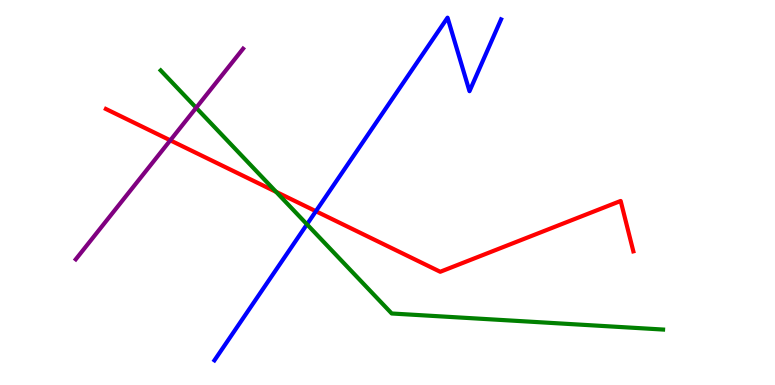[{'lines': ['blue', 'red'], 'intersections': [{'x': 4.08, 'y': 4.51}]}, {'lines': ['green', 'red'], 'intersections': [{'x': 3.56, 'y': 5.02}]}, {'lines': ['purple', 'red'], 'intersections': [{'x': 2.2, 'y': 6.35}]}, {'lines': ['blue', 'green'], 'intersections': [{'x': 3.96, 'y': 4.17}]}, {'lines': ['blue', 'purple'], 'intersections': []}, {'lines': ['green', 'purple'], 'intersections': [{'x': 2.53, 'y': 7.2}]}]